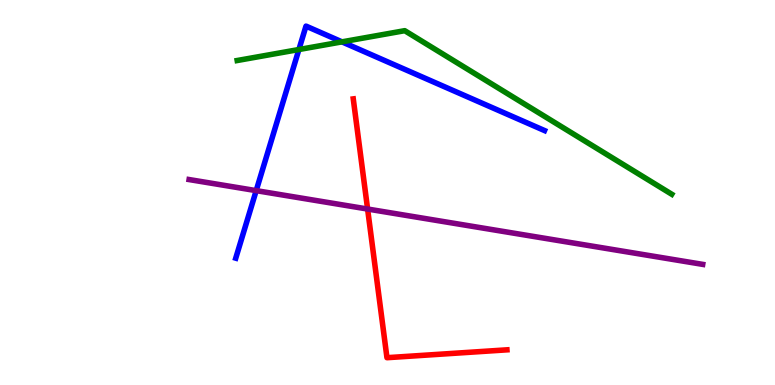[{'lines': ['blue', 'red'], 'intersections': []}, {'lines': ['green', 'red'], 'intersections': []}, {'lines': ['purple', 'red'], 'intersections': [{'x': 4.74, 'y': 4.57}]}, {'lines': ['blue', 'green'], 'intersections': [{'x': 3.86, 'y': 8.71}, {'x': 4.41, 'y': 8.91}]}, {'lines': ['blue', 'purple'], 'intersections': [{'x': 3.31, 'y': 5.05}]}, {'lines': ['green', 'purple'], 'intersections': []}]